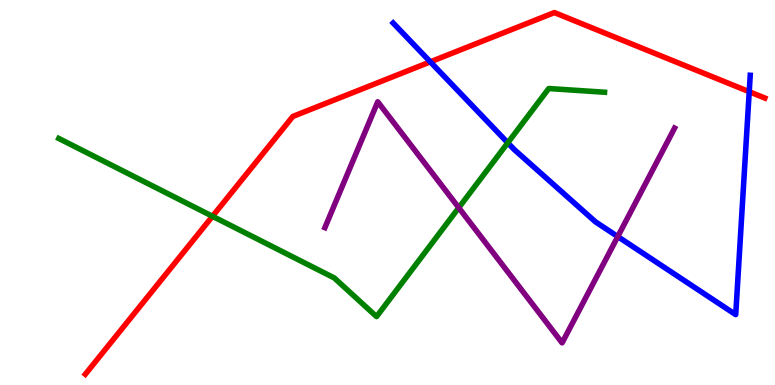[{'lines': ['blue', 'red'], 'intersections': [{'x': 5.55, 'y': 8.39}, {'x': 9.67, 'y': 7.62}]}, {'lines': ['green', 'red'], 'intersections': [{'x': 2.74, 'y': 4.38}]}, {'lines': ['purple', 'red'], 'intersections': []}, {'lines': ['blue', 'green'], 'intersections': [{'x': 6.55, 'y': 6.29}]}, {'lines': ['blue', 'purple'], 'intersections': [{'x': 7.97, 'y': 3.85}]}, {'lines': ['green', 'purple'], 'intersections': [{'x': 5.92, 'y': 4.6}]}]